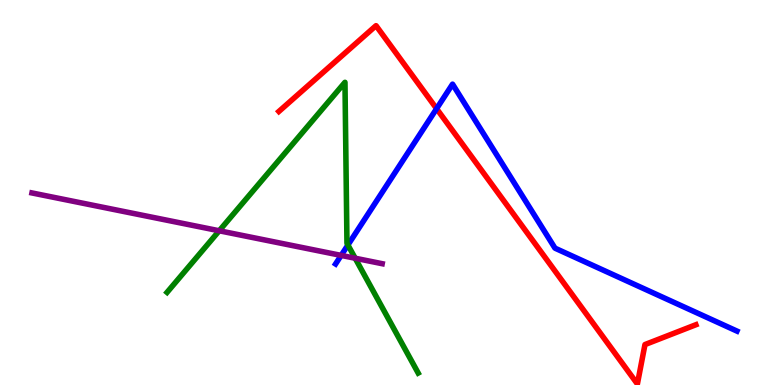[{'lines': ['blue', 'red'], 'intersections': [{'x': 5.63, 'y': 7.18}]}, {'lines': ['green', 'red'], 'intersections': []}, {'lines': ['purple', 'red'], 'intersections': []}, {'lines': ['blue', 'green'], 'intersections': [{'x': 4.49, 'y': 3.64}]}, {'lines': ['blue', 'purple'], 'intersections': [{'x': 4.4, 'y': 3.37}]}, {'lines': ['green', 'purple'], 'intersections': [{'x': 2.83, 'y': 4.01}, {'x': 4.58, 'y': 3.29}]}]